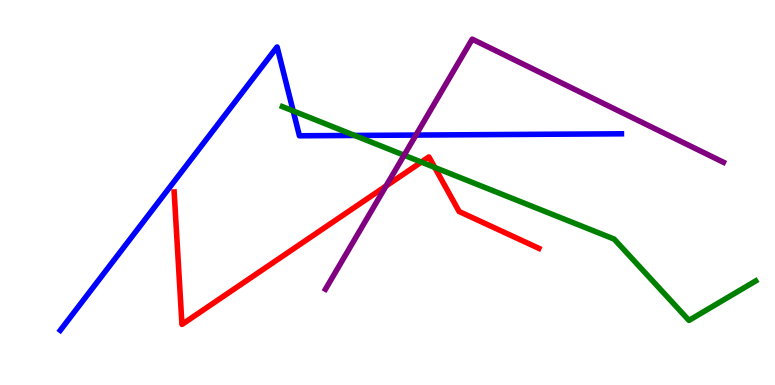[{'lines': ['blue', 'red'], 'intersections': []}, {'lines': ['green', 'red'], 'intersections': [{'x': 5.44, 'y': 5.79}, {'x': 5.61, 'y': 5.65}]}, {'lines': ['purple', 'red'], 'intersections': [{'x': 4.98, 'y': 5.17}]}, {'lines': ['blue', 'green'], 'intersections': [{'x': 3.78, 'y': 7.12}, {'x': 4.58, 'y': 6.48}]}, {'lines': ['blue', 'purple'], 'intersections': [{'x': 5.37, 'y': 6.49}]}, {'lines': ['green', 'purple'], 'intersections': [{'x': 5.21, 'y': 5.97}]}]